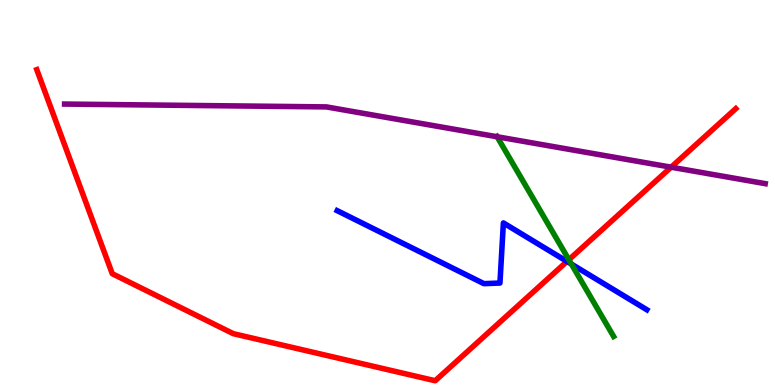[{'lines': ['blue', 'red'], 'intersections': [{'x': 7.32, 'y': 3.21}]}, {'lines': ['green', 'red'], 'intersections': [{'x': 7.34, 'y': 3.25}]}, {'lines': ['purple', 'red'], 'intersections': [{'x': 8.66, 'y': 5.66}]}, {'lines': ['blue', 'green'], 'intersections': [{'x': 7.37, 'y': 3.14}]}, {'lines': ['blue', 'purple'], 'intersections': []}, {'lines': ['green', 'purple'], 'intersections': [{'x': 6.41, 'y': 6.45}]}]